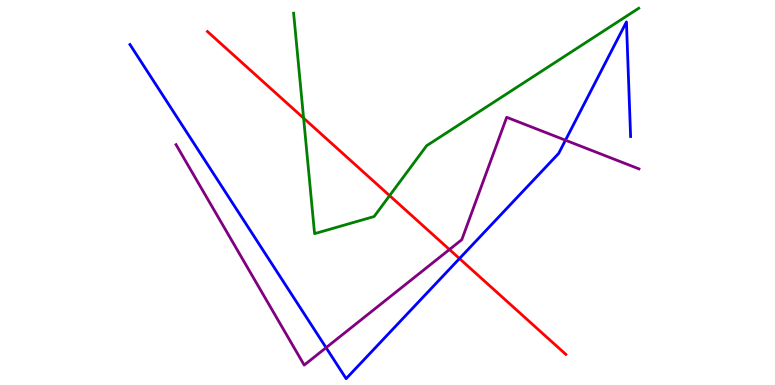[{'lines': ['blue', 'red'], 'intersections': [{'x': 5.93, 'y': 3.28}]}, {'lines': ['green', 'red'], 'intersections': [{'x': 3.92, 'y': 6.93}, {'x': 5.03, 'y': 4.92}]}, {'lines': ['purple', 'red'], 'intersections': [{'x': 5.8, 'y': 3.52}]}, {'lines': ['blue', 'green'], 'intersections': []}, {'lines': ['blue', 'purple'], 'intersections': [{'x': 4.21, 'y': 0.97}, {'x': 7.3, 'y': 6.36}]}, {'lines': ['green', 'purple'], 'intersections': []}]